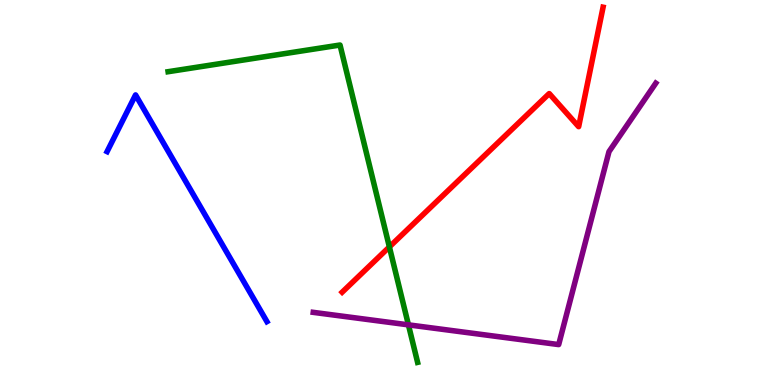[{'lines': ['blue', 'red'], 'intersections': []}, {'lines': ['green', 'red'], 'intersections': [{'x': 5.02, 'y': 3.59}]}, {'lines': ['purple', 'red'], 'intersections': []}, {'lines': ['blue', 'green'], 'intersections': []}, {'lines': ['blue', 'purple'], 'intersections': []}, {'lines': ['green', 'purple'], 'intersections': [{'x': 5.27, 'y': 1.56}]}]